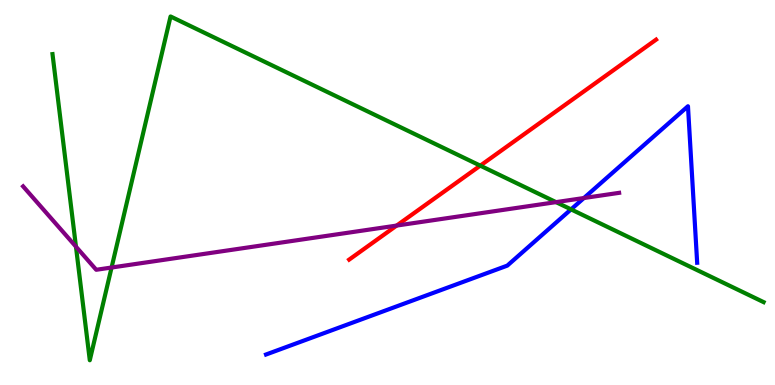[{'lines': ['blue', 'red'], 'intersections': []}, {'lines': ['green', 'red'], 'intersections': [{'x': 6.2, 'y': 5.7}]}, {'lines': ['purple', 'red'], 'intersections': [{'x': 5.12, 'y': 4.14}]}, {'lines': ['blue', 'green'], 'intersections': [{'x': 7.37, 'y': 4.56}]}, {'lines': ['blue', 'purple'], 'intersections': [{'x': 7.53, 'y': 4.86}]}, {'lines': ['green', 'purple'], 'intersections': [{'x': 0.98, 'y': 3.59}, {'x': 1.44, 'y': 3.05}, {'x': 7.17, 'y': 4.75}]}]